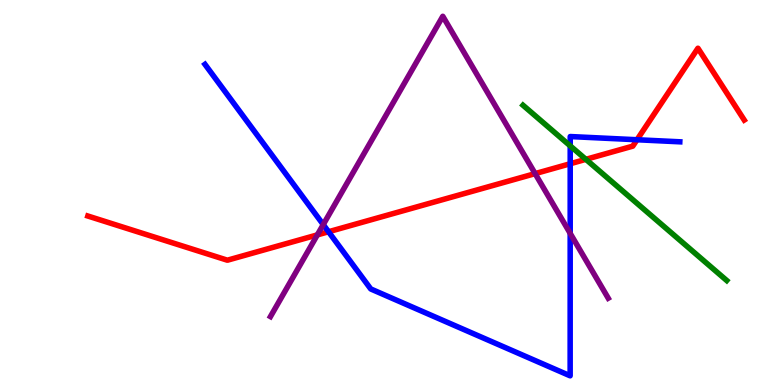[{'lines': ['blue', 'red'], 'intersections': [{'x': 4.24, 'y': 3.98}, {'x': 7.36, 'y': 5.75}, {'x': 8.22, 'y': 6.37}]}, {'lines': ['green', 'red'], 'intersections': [{'x': 7.56, 'y': 5.86}]}, {'lines': ['purple', 'red'], 'intersections': [{'x': 4.09, 'y': 3.9}, {'x': 6.9, 'y': 5.49}]}, {'lines': ['blue', 'green'], 'intersections': [{'x': 7.36, 'y': 6.21}]}, {'lines': ['blue', 'purple'], 'intersections': [{'x': 4.17, 'y': 4.17}, {'x': 7.36, 'y': 3.94}]}, {'lines': ['green', 'purple'], 'intersections': []}]